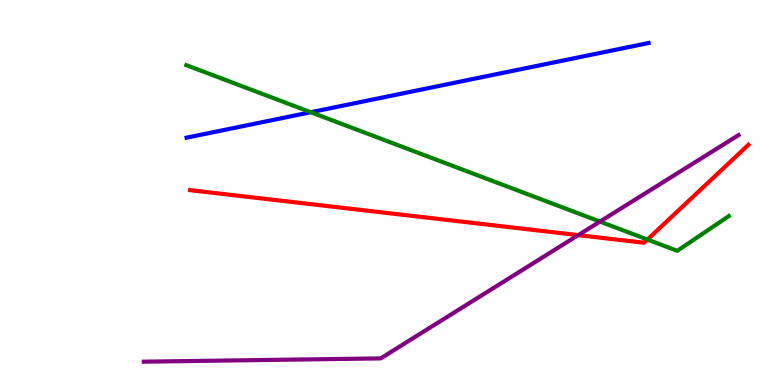[{'lines': ['blue', 'red'], 'intersections': []}, {'lines': ['green', 'red'], 'intersections': [{'x': 8.35, 'y': 3.78}]}, {'lines': ['purple', 'red'], 'intersections': [{'x': 7.46, 'y': 3.89}]}, {'lines': ['blue', 'green'], 'intersections': [{'x': 4.01, 'y': 7.08}]}, {'lines': ['blue', 'purple'], 'intersections': []}, {'lines': ['green', 'purple'], 'intersections': [{'x': 7.74, 'y': 4.24}]}]